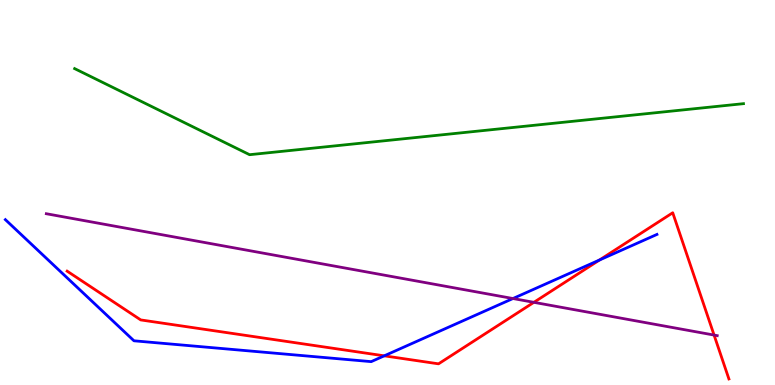[{'lines': ['blue', 'red'], 'intersections': [{'x': 4.96, 'y': 0.758}, {'x': 7.74, 'y': 3.25}]}, {'lines': ['green', 'red'], 'intersections': []}, {'lines': ['purple', 'red'], 'intersections': [{'x': 6.89, 'y': 2.15}, {'x': 9.21, 'y': 1.3}]}, {'lines': ['blue', 'green'], 'intersections': []}, {'lines': ['blue', 'purple'], 'intersections': [{'x': 6.62, 'y': 2.25}]}, {'lines': ['green', 'purple'], 'intersections': []}]